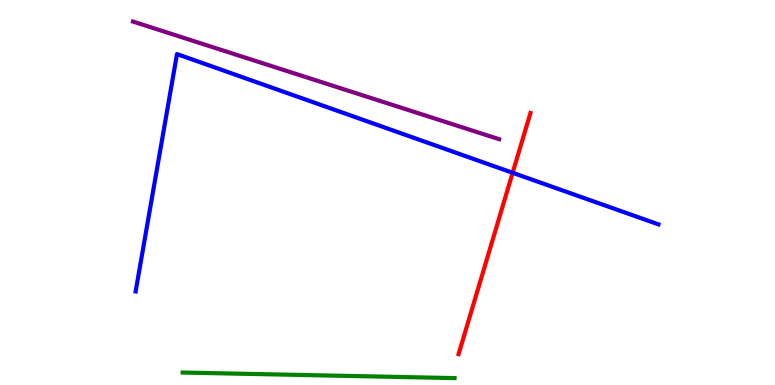[{'lines': ['blue', 'red'], 'intersections': [{'x': 6.61, 'y': 5.51}]}, {'lines': ['green', 'red'], 'intersections': []}, {'lines': ['purple', 'red'], 'intersections': []}, {'lines': ['blue', 'green'], 'intersections': []}, {'lines': ['blue', 'purple'], 'intersections': []}, {'lines': ['green', 'purple'], 'intersections': []}]